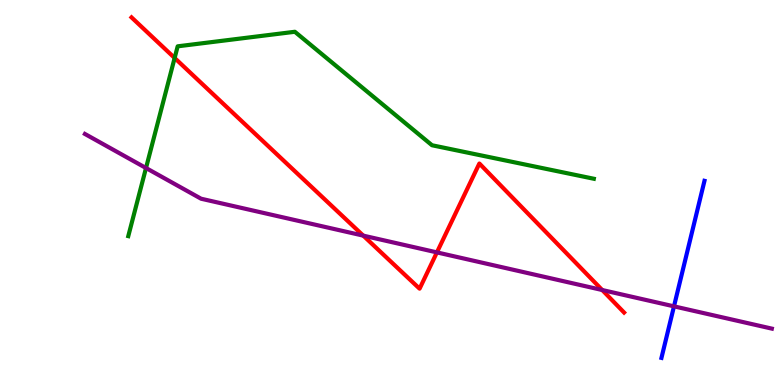[{'lines': ['blue', 'red'], 'intersections': []}, {'lines': ['green', 'red'], 'intersections': [{'x': 2.25, 'y': 8.49}]}, {'lines': ['purple', 'red'], 'intersections': [{'x': 4.69, 'y': 3.88}, {'x': 5.64, 'y': 3.44}, {'x': 7.77, 'y': 2.47}]}, {'lines': ['blue', 'green'], 'intersections': []}, {'lines': ['blue', 'purple'], 'intersections': [{'x': 8.7, 'y': 2.04}]}, {'lines': ['green', 'purple'], 'intersections': [{'x': 1.88, 'y': 5.64}]}]